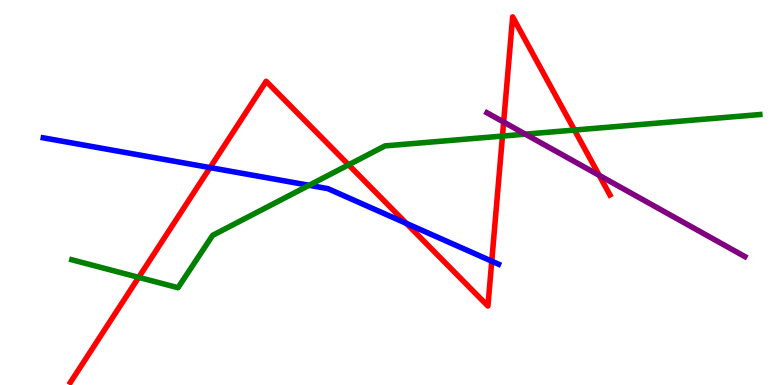[{'lines': ['blue', 'red'], 'intersections': [{'x': 2.71, 'y': 5.65}, {'x': 5.24, 'y': 4.2}, {'x': 6.35, 'y': 3.22}]}, {'lines': ['green', 'red'], 'intersections': [{'x': 1.79, 'y': 2.8}, {'x': 4.5, 'y': 5.72}, {'x': 6.48, 'y': 6.47}, {'x': 7.41, 'y': 6.62}]}, {'lines': ['purple', 'red'], 'intersections': [{'x': 6.5, 'y': 6.83}, {'x': 7.73, 'y': 5.45}]}, {'lines': ['blue', 'green'], 'intersections': [{'x': 3.99, 'y': 5.19}]}, {'lines': ['blue', 'purple'], 'intersections': []}, {'lines': ['green', 'purple'], 'intersections': [{'x': 6.78, 'y': 6.52}]}]